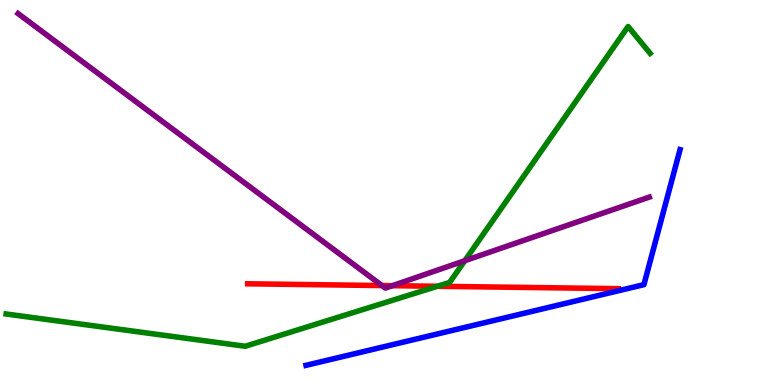[{'lines': ['blue', 'red'], 'intersections': []}, {'lines': ['green', 'red'], 'intersections': [{'x': 5.64, 'y': 2.56}]}, {'lines': ['purple', 'red'], 'intersections': [{'x': 4.93, 'y': 2.58}, {'x': 5.06, 'y': 2.58}]}, {'lines': ['blue', 'green'], 'intersections': []}, {'lines': ['blue', 'purple'], 'intersections': []}, {'lines': ['green', 'purple'], 'intersections': [{'x': 6.0, 'y': 3.23}]}]